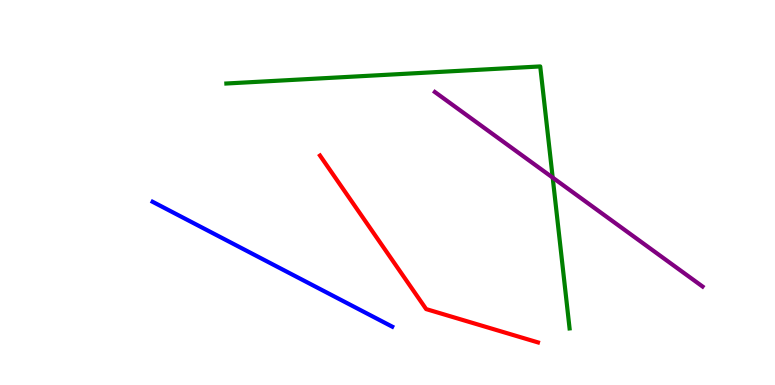[{'lines': ['blue', 'red'], 'intersections': []}, {'lines': ['green', 'red'], 'intersections': []}, {'lines': ['purple', 'red'], 'intersections': []}, {'lines': ['blue', 'green'], 'intersections': []}, {'lines': ['blue', 'purple'], 'intersections': []}, {'lines': ['green', 'purple'], 'intersections': [{'x': 7.13, 'y': 5.39}]}]